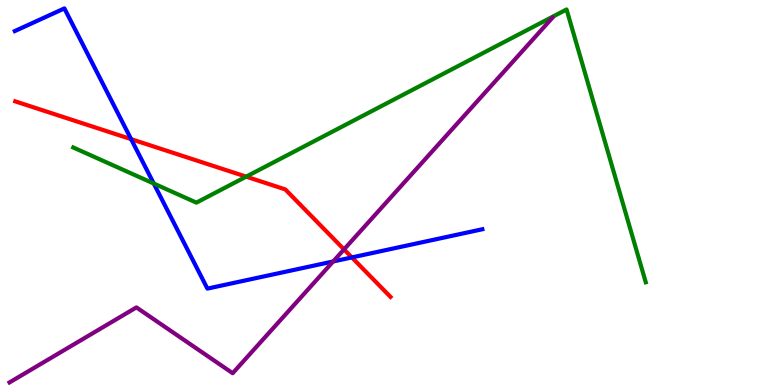[{'lines': ['blue', 'red'], 'intersections': [{'x': 1.69, 'y': 6.39}, {'x': 4.54, 'y': 3.31}]}, {'lines': ['green', 'red'], 'intersections': [{'x': 3.18, 'y': 5.41}]}, {'lines': ['purple', 'red'], 'intersections': [{'x': 4.44, 'y': 3.52}]}, {'lines': ['blue', 'green'], 'intersections': [{'x': 1.98, 'y': 5.23}]}, {'lines': ['blue', 'purple'], 'intersections': [{'x': 4.3, 'y': 3.21}]}, {'lines': ['green', 'purple'], 'intersections': []}]